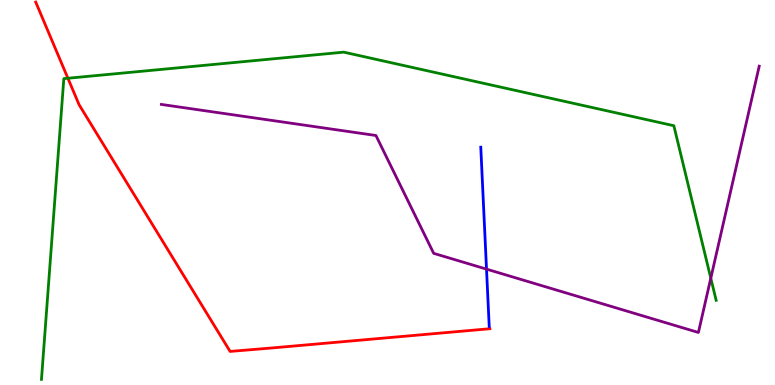[{'lines': ['blue', 'red'], 'intersections': []}, {'lines': ['green', 'red'], 'intersections': [{'x': 0.876, 'y': 7.97}]}, {'lines': ['purple', 'red'], 'intersections': []}, {'lines': ['blue', 'green'], 'intersections': []}, {'lines': ['blue', 'purple'], 'intersections': [{'x': 6.28, 'y': 3.01}]}, {'lines': ['green', 'purple'], 'intersections': [{'x': 9.17, 'y': 2.77}]}]